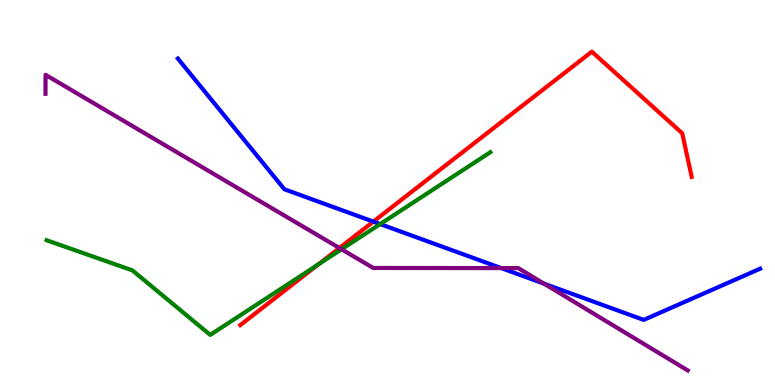[{'lines': ['blue', 'red'], 'intersections': [{'x': 4.82, 'y': 4.24}]}, {'lines': ['green', 'red'], 'intersections': [{'x': 4.11, 'y': 3.13}]}, {'lines': ['purple', 'red'], 'intersections': [{'x': 4.38, 'y': 3.56}]}, {'lines': ['blue', 'green'], 'intersections': [{'x': 4.91, 'y': 4.18}]}, {'lines': ['blue', 'purple'], 'intersections': [{'x': 6.47, 'y': 3.04}, {'x': 7.02, 'y': 2.63}]}, {'lines': ['green', 'purple'], 'intersections': [{'x': 4.41, 'y': 3.53}]}]